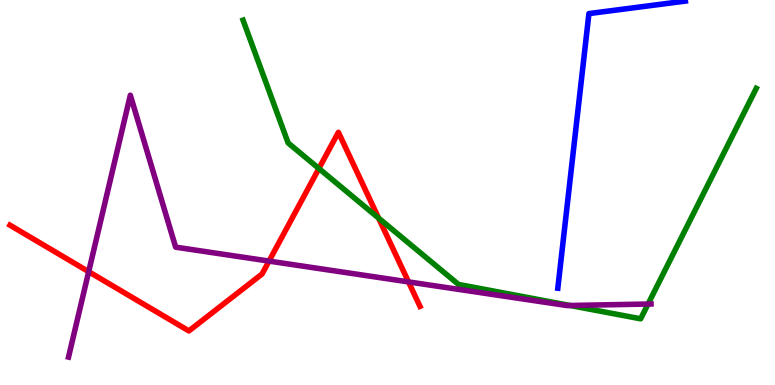[{'lines': ['blue', 'red'], 'intersections': []}, {'lines': ['green', 'red'], 'intersections': [{'x': 4.11, 'y': 5.62}, {'x': 4.89, 'y': 4.34}]}, {'lines': ['purple', 'red'], 'intersections': [{'x': 1.14, 'y': 2.94}, {'x': 3.47, 'y': 3.22}, {'x': 5.27, 'y': 2.68}]}, {'lines': ['blue', 'green'], 'intersections': []}, {'lines': ['blue', 'purple'], 'intersections': []}, {'lines': ['green', 'purple'], 'intersections': [{'x': 7.36, 'y': 2.07}, {'x': 8.36, 'y': 2.1}]}]